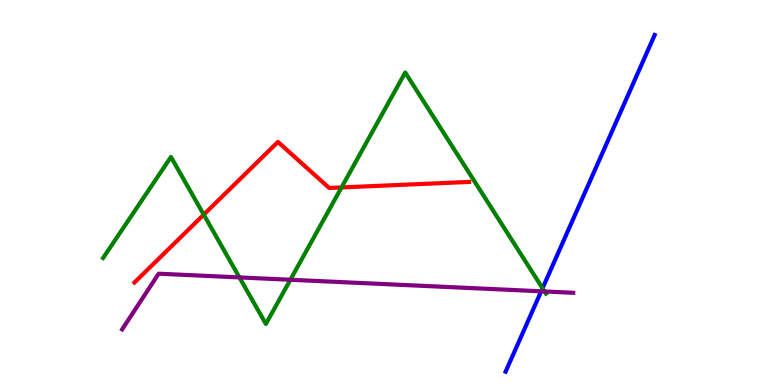[{'lines': ['blue', 'red'], 'intersections': []}, {'lines': ['green', 'red'], 'intersections': [{'x': 2.63, 'y': 4.43}, {'x': 4.41, 'y': 5.13}]}, {'lines': ['purple', 'red'], 'intersections': []}, {'lines': ['blue', 'green'], 'intersections': [{'x': 7.0, 'y': 2.51}]}, {'lines': ['blue', 'purple'], 'intersections': [{'x': 6.98, 'y': 2.43}]}, {'lines': ['green', 'purple'], 'intersections': [{'x': 3.09, 'y': 2.79}, {'x': 3.75, 'y': 2.73}, {'x': 7.03, 'y': 2.43}]}]